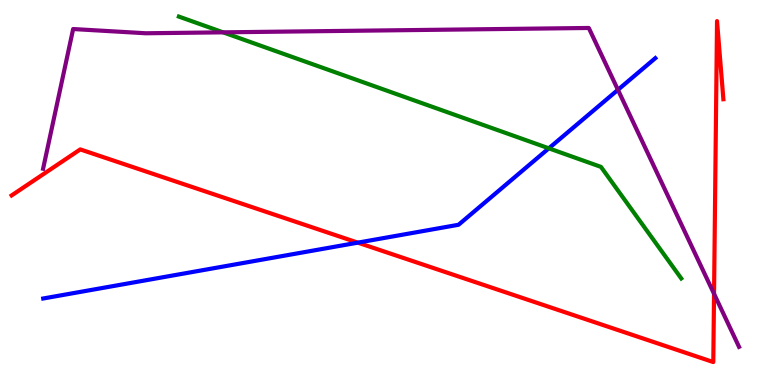[{'lines': ['blue', 'red'], 'intersections': [{'x': 4.62, 'y': 3.7}]}, {'lines': ['green', 'red'], 'intersections': []}, {'lines': ['purple', 'red'], 'intersections': [{'x': 9.21, 'y': 2.37}]}, {'lines': ['blue', 'green'], 'intersections': [{'x': 7.08, 'y': 6.15}]}, {'lines': ['blue', 'purple'], 'intersections': [{'x': 7.97, 'y': 7.67}]}, {'lines': ['green', 'purple'], 'intersections': [{'x': 2.88, 'y': 9.16}]}]